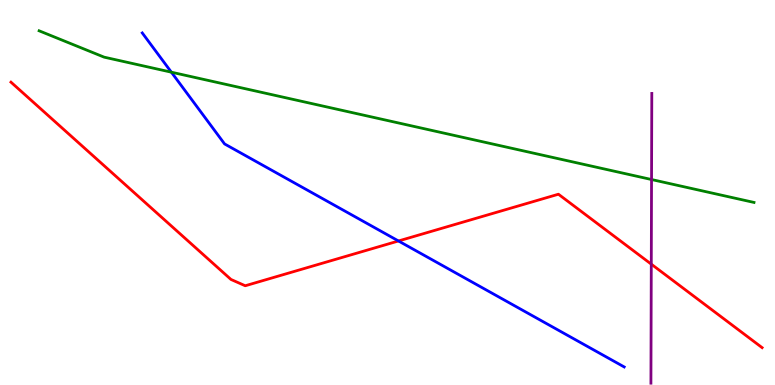[{'lines': ['blue', 'red'], 'intersections': [{'x': 5.14, 'y': 3.74}]}, {'lines': ['green', 'red'], 'intersections': []}, {'lines': ['purple', 'red'], 'intersections': [{'x': 8.4, 'y': 3.14}]}, {'lines': ['blue', 'green'], 'intersections': [{'x': 2.21, 'y': 8.13}]}, {'lines': ['blue', 'purple'], 'intersections': []}, {'lines': ['green', 'purple'], 'intersections': [{'x': 8.41, 'y': 5.34}]}]